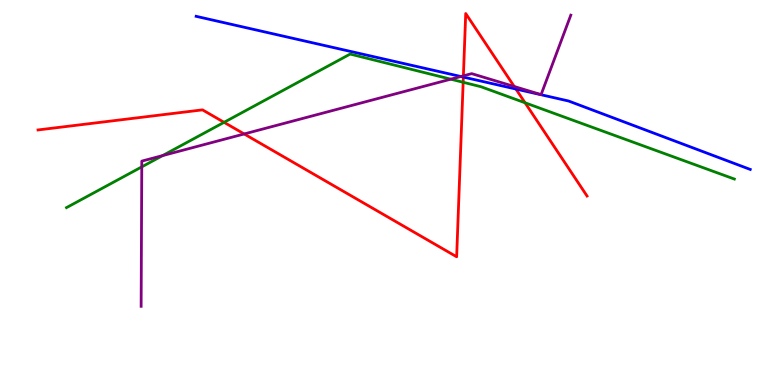[{'lines': ['blue', 'red'], 'intersections': [{'x': 5.98, 'y': 8.0}, {'x': 6.66, 'y': 7.69}]}, {'lines': ['green', 'red'], 'intersections': [{'x': 2.89, 'y': 6.82}, {'x': 5.98, 'y': 7.86}, {'x': 6.77, 'y': 7.33}]}, {'lines': ['purple', 'red'], 'intersections': [{'x': 3.15, 'y': 6.52}, {'x': 5.98, 'y': 8.03}, {'x': 6.64, 'y': 7.75}]}, {'lines': ['blue', 'green'], 'intersections': []}, {'lines': ['blue', 'purple'], 'intersections': [{'x': 5.95, 'y': 8.01}]}, {'lines': ['green', 'purple'], 'intersections': [{'x': 1.83, 'y': 5.67}, {'x': 2.1, 'y': 5.96}, {'x': 5.82, 'y': 7.94}]}]